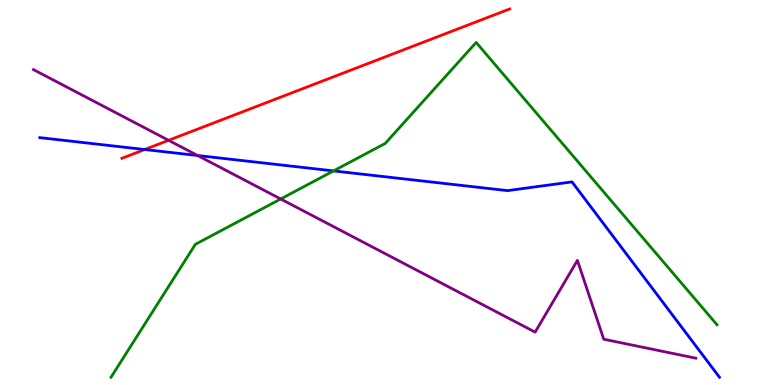[{'lines': ['blue', 'red'], 'intersections': [{'x': 1.87, 'y': 6.12}]}, {'lines': ['green', 'red'], 'intersections': []}, {'lines': ['purple', 'red'], 'intersections': [{'x': 2.18, 'y': 6.36}]}, {'lines': ['blue', 'green'], 'intersections': [{'x': 4.3, 'y': 5.56}]}, {'lines': ['blue', 'purple'], 'intersections': [{'x': 2.55, 'y': 5.96}]}, {'lines': ['green', 'purple'], 'intersections': [{'x': 3.62, 'y': 4.83}]}]